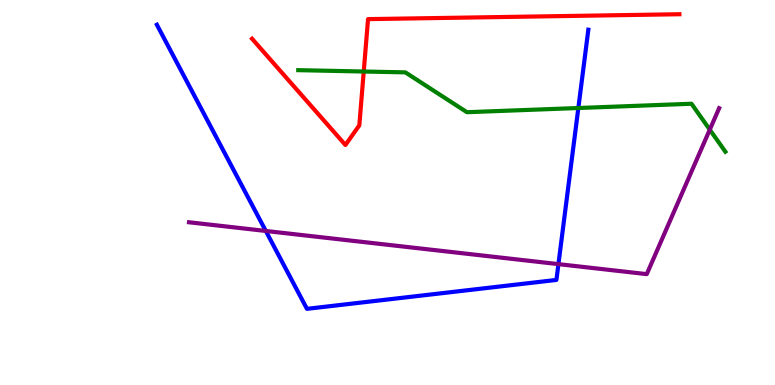[{'lines': ['blue', 'red'], 'intersections': []}, {'lines': ['green', 'red'], 'intersections': [{'x': 4.69, 'y': 8.14}]}, {'lines': ['purple', 'red'], 'intersections': []}, {'lines': ['blue', 'green'], 'intersections': [{'x': 7.46, 'y': 7.19}]}, {'lines': ['blue', 'purple'], 'intersections': [{'x': 3.43, 'y': 4.0}, {'x': 7.21, 'y': 3.14}]}, {'lines': ['green', 'purple'], 'intersections': [{'x': 9.16, 'y': 6.63}]}]